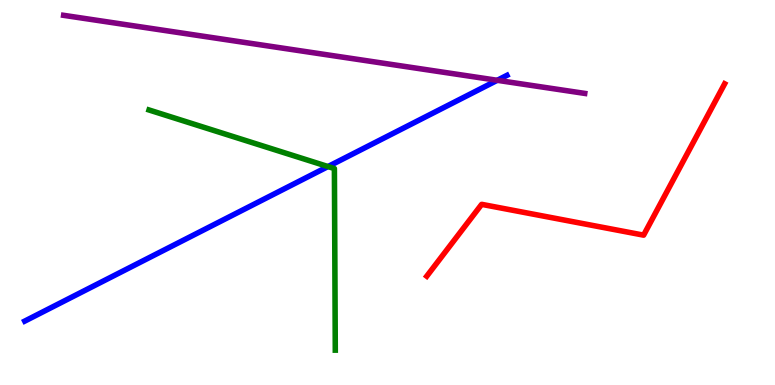[{'lines': ['blue', 'red'], 'intersections': []}, {'lines': ['green', 'red'], 'intersections': []}, {'lines': ['purple', 'red'], 'intersections': []}, {'lines': ['blue', 'green'], 'intersections': [{'x': 4.23, 'y': 5.67}]}, {'lines': ['blue', 'purple'], 'intersections': [{'x': 6.42, 'y': 7.91}]}, {'lines': ['green', 'purple'], 'intersections': []}]